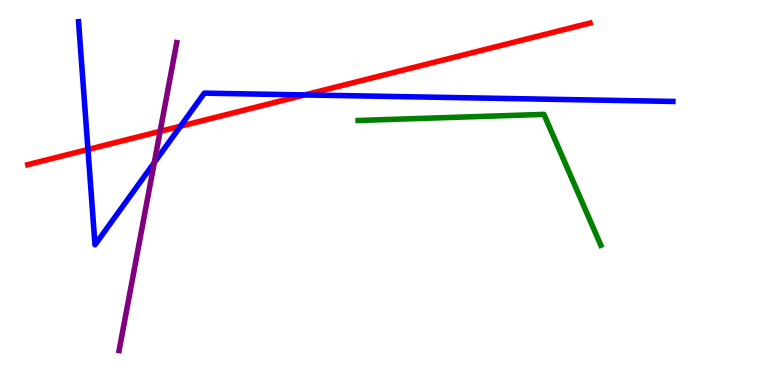[{'lines': ['blue', 'red'], 'intersections': [{'x': 1.14, 'y': 6.12}, {'x': 2.33, 'y': 6.72}, {'x': 3.93, 'y': 7.53}]}, {'lines': ['green', 'red'], 'intersections': []}, {'lines': ['purple', 'red'], 'intersections': [{'x': 2.07, 'y': 6.59}]}, {'lines': ['blue', 'green'], 'intersections': []}, {'lines': ['blue', 'purple'], 'intersections': [{'x': 1.99, 'y': 5.78}]}, {'lines': ['green', 'purple'], 'intersections': []}]